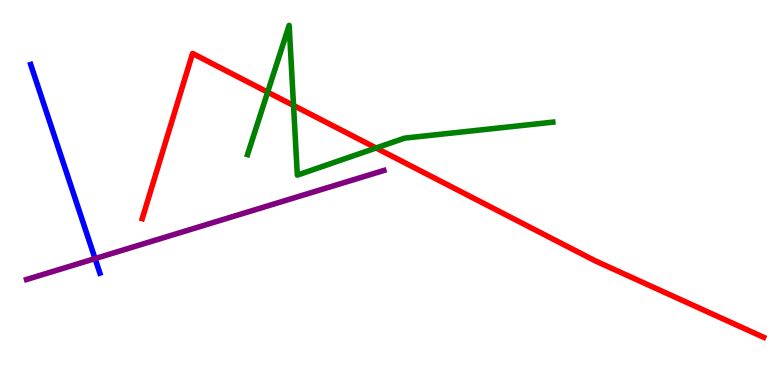[{'lines': ['blue', 'red'], 'intersections': []}, {'lines': ['green', 'red'], 'intersections': [{'x': 3.45, 'y': 7.61}, {'x': 3.79, 'y': 7.26}, {'x': 4.85, 'y': 6.16}]}, {'lines': ['purple', 'red'], 'intersections': []}, {'lines': ['blue', 'green'], 'intersections': []}, {'lines': ['blue', 'purple'], 'intersections': [{'x': 1.23, 'y': 3.28}]}, {'lines': ['green', 'purple'], 'intersections': []}]